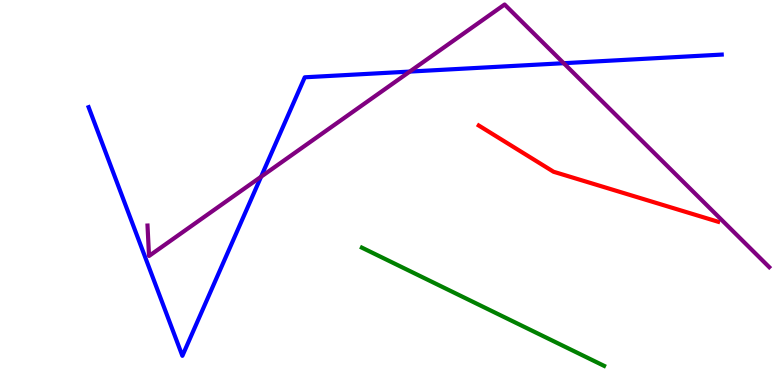[{'lines': ['blue', 'red'], 'intersections': []}, {'lines': ['green', 'red'], 'intersections': []}, {'lines': ['purple', 'red'], 'intersections': []}, {'lines': ['blue', 'green'], 'intersections': []}, {'lines': ['blue', 'purple'], 'intersections': [{'x': 3.37, 'y': 5.41}, {'x': 5.29, 'y': 8.14}, {'x': 7.27, 'y': 8.36}]}, {'lines': ['green', 'purple'], 'intersections': []}]